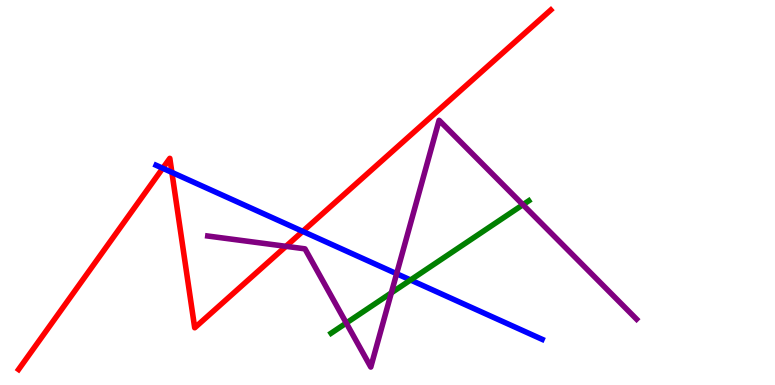[{'lines': ['blue', 'red'], 'intersections': [{'x': 2.1, 'y': 5.63}, {'x': 2.22, 'y': 5.52}, {'x': 3.91, 'y': 3.99}]}, {'lines': ['green', 'red'], 'intersections': []}, {'lines': ['purple', 'red'], 'intersections': [{'x': 3.69, 'y': 3.6}]}, {'lines': ['blue', 'green'], 'intersections': [{'x': 5.3, 'y': 2.73}]}, {'lines': ['blue', 'purple'], 'intersections': [{'x': 5.12, 'y': 2.89}]}, {'lines': ['green', 'purple'], 'intersections': [{'x': 4.47, 'y': 1.61}, {'x': 5.05, 'y': 2.39}, {'x': 6.75, 'y': 4.68}]}]